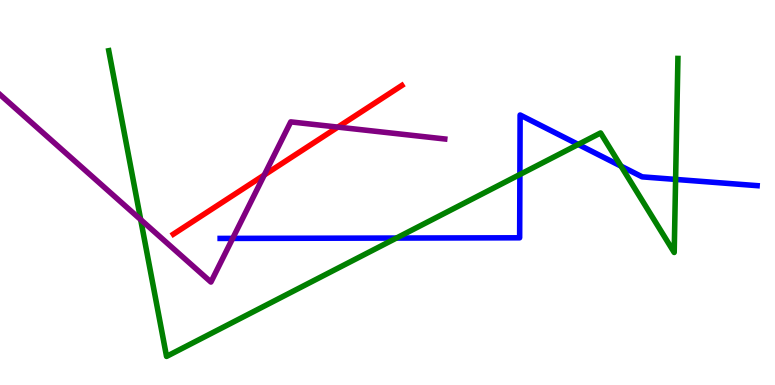[{'lines': ['blue', 'red'], 'intersections': []}, {'lines': ['green', 'red'], 'intersections': []}, {'lines': ['purple', 'red'], 'intersections': [{'x': 3.41, 'y': 5.45}, {'x': 4.36, 'y': 6.7}]}, {'lines': ['blue', 'green'], 'intersections': [{'x': 5.12, 'y': 3.82}, {'x': 6.71, 'y': 5.47}, {'x': 7.46, 'y': 6.25}, {'x': 8.01, 'y': 5.68}, {'x': 8.72, 'y': 5.34}]}, {'lines': ['blue', 'purple'], 'intersections': [{'x': 3.0, 'y': 3.81}]}, {'lines': ['green', 'purple'], 'intersections': [{'x': 1.82, 'y': 4.3}]}]